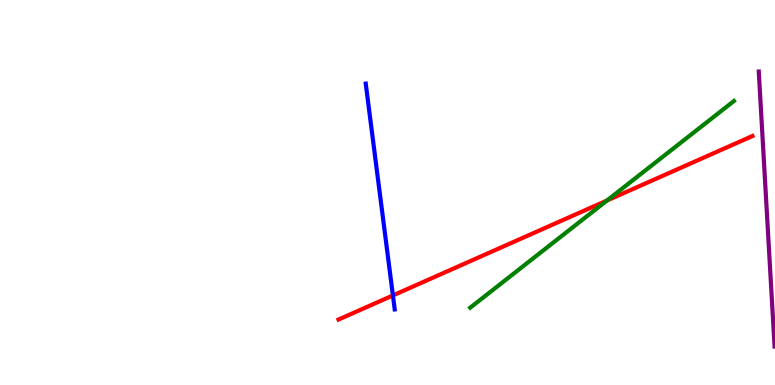[{'lines': ['blue', 'red'], 'intersections': [{'x': 5.07, 'y': 2.33}]}, {'lines': ['green', 'red'], 'intersections': [{'x': 7.83, 'y': 4.79}]}, {'lines': ['purple', 'red'], 'intersections': []}, {'lines': ['blue', 'green'], 'intersections': []}, {'lines': ['blue', 'purple'], 'intersections': []}, {'lines': ['green', 'purple'], 'intersections': []}]